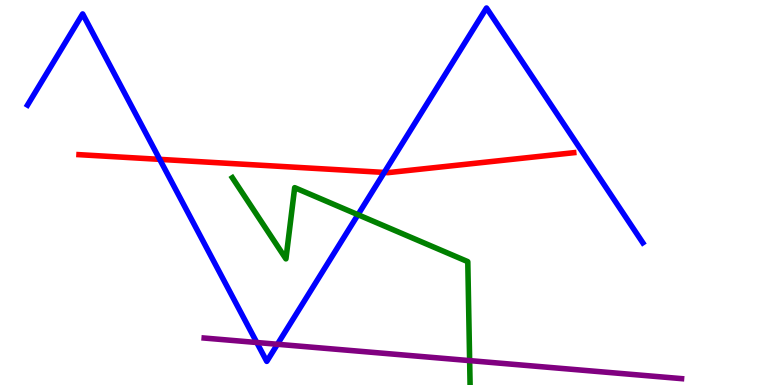[{'lines': ['blue', 'red'], 'intersections': [{'x': 2.06, 'y': 5.86}, {'x': 4.96, 'y': 5.52}]}, {'lines': ['green', 'red'], 'intersections': []}, {'lines': ['purple', 'red'], 'intersections': []}, {'lines': ['blue', 'green'], 'intersections': [{'x': 4.62, 'y': 4.42}]}, {'lines': ['blue', 'purple'], 'intersections': [{'x': 3.31, 'y': 1.1}, {'x': 3.58, 'y': 1.06}]}, {'lines': ['green', 'purple'], 'intersections': [{'x': 6.06, 'y': 0.633}]}]